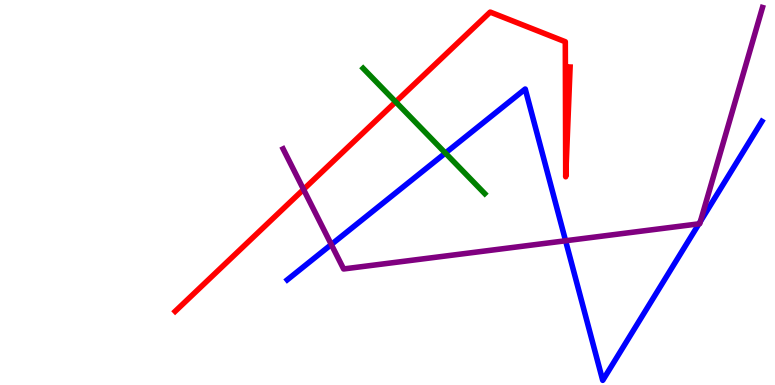[{'lines': ['blue', 'red'], 'intersections': []}, {'lines': ['green', 'red'], 'intersections': [{'x': 5.11, 'y': 7.35}]}, {'lines': ['purple', 'red'], 'intersections': [{'x': 3.92, 'y': 5.08}]}, {'lines': ['blue', 'green'], 'intersections': [{'x': 5.75, 'y': 6.02}]}, {'lines': ['blue', 'purple'], 'intersections': [{'x': 4.27, 'y': 3.65}, {'x': 7.3, 'y': 3.75}, {'x': 9.02, 'y': 4.19}, {'x': 9.04, 'y': 4.25}]}, {'lines': ['green', 'purple'], 'intersections': []}]